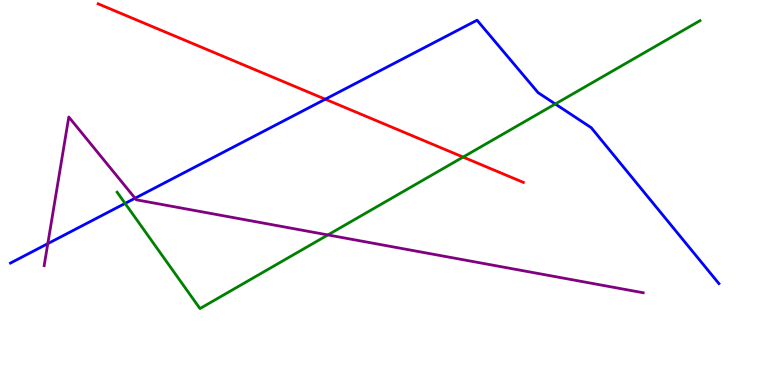[{'lines': ['blue', 'red'], 'intersections': [{'x': 4.2, 'y': 7.42}]}, {'lines': ['green', 'red'], 'intersections': [{'x': 5.98, 'y': 5.92}]}, {'lines': ['purple', 'red'], 'intersections': []}, {'lines': ['blue', 'green'], 'intersections': [{'x': 1.61, 'y': 4.72}, {'x': 7.17, 'y': 7.3}]}, {'lines': ['blue', 'purple'], 'intersections': [{'x': 0.617, 'y': 3.67}, {'x': 1.74, 'y': 4.85}]}, {'lines': ['green', 'purple'], 'intersections': [{'x': 4.23, 'y': 3.9}]}]